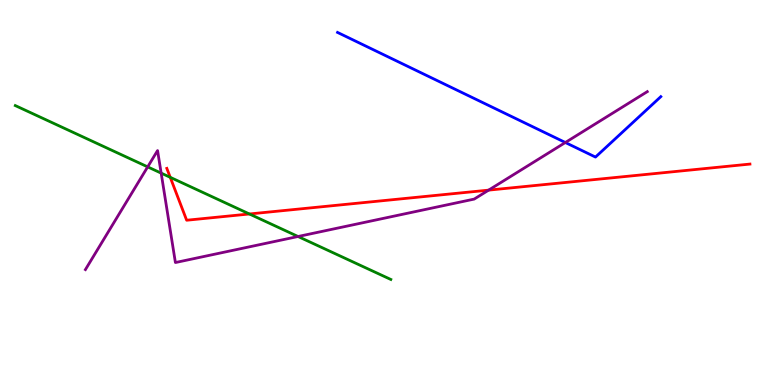[{'lines': ['blue', 'red'], 'intersections': []}, {'lines': ['green', 'red'], 'intersections': [{'x': 2.2, 'y': 5.39}, {'x': 3.22, 'y': 4.44}]}, {'lines': ['purple', 'red'], 'intersections': [{'x': 6.3, 'y': 5.06}]}, {'lines': ['blue', 'green'], 'intersections': []}, {'lines': ['blue', 'purple'], 'intersections': [{'x': 7.29, 'y': 6.3}]}, {'lines': ['green', 'purple'], 'intersections': [{'x': 1.91, 'y': 5.67}, {'x': 2.08, 'y': 5.5}, {'x': 3.85, 'y': 3.86}]}]